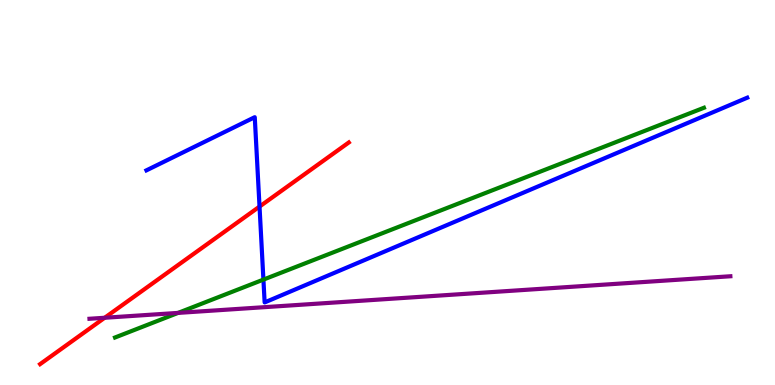[{'lines': ['blue', 'red'], 'intersections': [{'x': 3.35, 'y': 4.63}]}, {'lines': ['green', 'red'], 'intersections': []}, {'lines': ['purple', 'red'], 'intersections': [{'x': 1.35, 'y': 1.75}]}, {'lines': ['blue', 'green'], 'intersections': [{'x': 3.4, 'y': 2.74}]}, {'lines': ['blue', 'purple'], 'intersections': []}, {'lines': ['green', 'purple'], 'intersections': [{'x': 2.3, 'y': 1.87}]}]